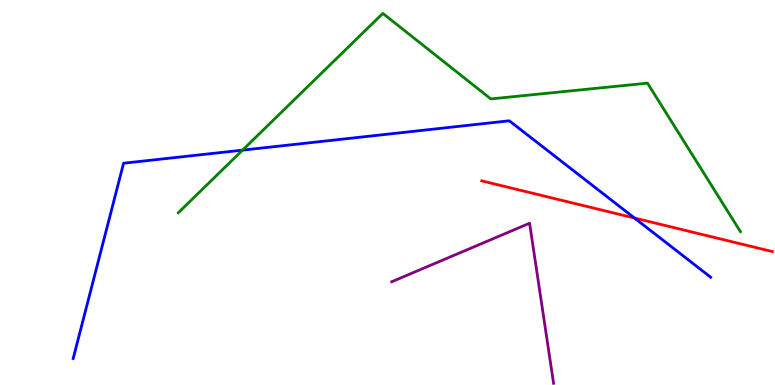[{'lines': ['blue', 'red'], 'intersections': [{'x': 8.19, 'y': 4.34}]}, {'lines': ['green', 'red'], 'intersections': []}, {'lines': ['purple', 'red'], 'intersections': []}, {'lines': ['blue', 'green'], 'intersections': [{'x': 3.13, 'y': 6.1}]}, {'lines': ['blue', 'purple'], 'intersections': []}, {'lines': ['green', 'purple'], 'intersections': []}]